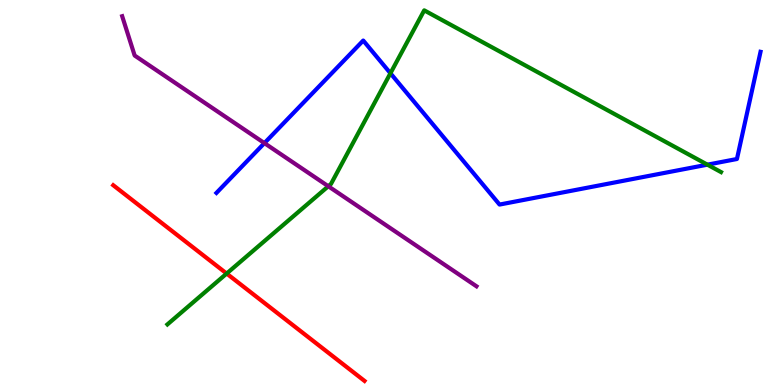[{'lines': ['blue', 'red'], 'intersections': []}, {'lines': ['green', 'red'], 'intersections': [{'x': 2.92, 'y': 2.89}]}, {'lines': ['purple', 'red'], 'intersections': []}, {'lines': ['blue', 'green'], 'intersections': [{'x': 5.04, 'y': 8.1}, {'x': 9.13, 'y': 5.72}]}, {'lines': ['blue', 'purple'], 'intersections': [{'x': 3.41, 'y': 6.28}]}, {'lines': ['green', 'purple'], 'intersections': [{'x': 4.24, 'y': 5.16}]}]